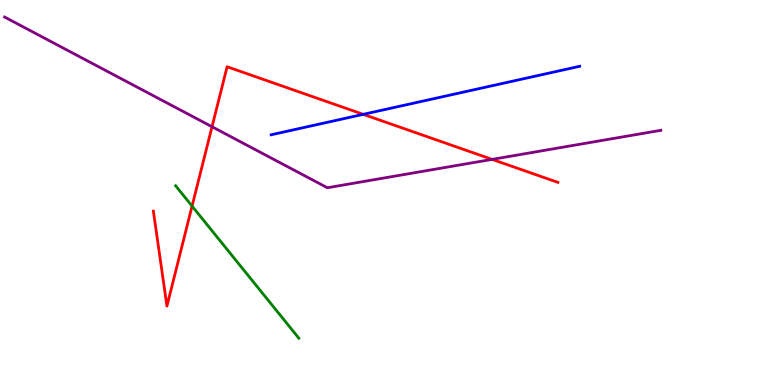[{'lines': ['blue', 'red'], 'intersections': [{'x': 4.69, 'y': 7.03}]}, {'lines': ['green', 'red'], 'intersections': [{'x': 2.48, 'y': 4.65}]}, {'lines': ['purple', 'red'], 'intersections': [{'x': 2.74, 'y': 6.71}, {'x': 6.35, 'y': 5.86}]}, {'lines': ['blue', 'green'], 'intersections': []}, {'lines': ['blue', 'purple'], 'intersections': []}, {'lines': ['green', 'purple'], 'intersections': []}]